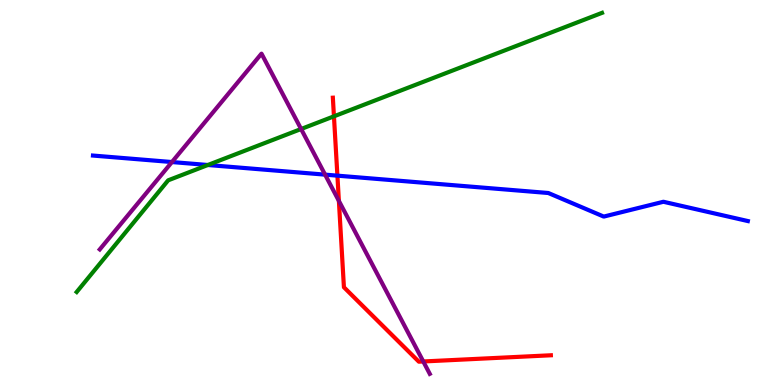[{'lines': ['blue', 'red'], 'intersections': [{'x': 4.35, 'y': 5.44}]}, {'lines': ['green', 'red'], 'intersections': [{'x': 4.31, 'y': 6.98}]}, {'lines': ['purple', 'red'], 'intersections': [{'x': 4.37, 'y': 4.78}, {'x': 5.46, 'y': 0.611}]}, {'lines': ['blue', 'green'], 'intersections': [{'x': 2.68, 'y': 5.71}]}, {'lines': ['blue', 'purple'], 'intersections': [{'x': 2.22, 'y': 5.79}, {'x': 4.19, 'y': 5.46}]}, {'lines': ['green', 'purple'], 'intersections': [{'x': 3.89, 'y': 6.65}]}]